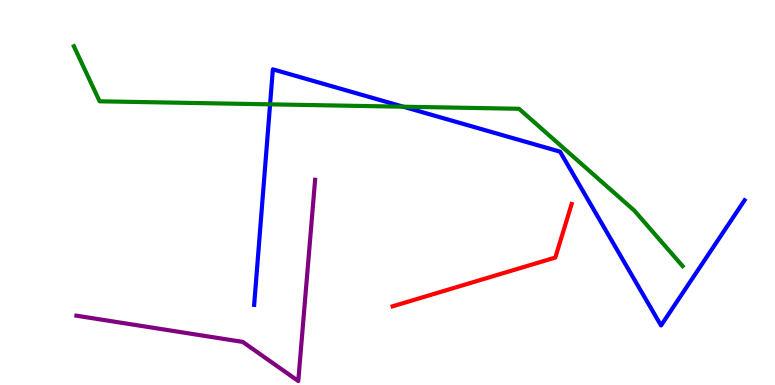[{'lines': ['blue', 'red'], 'intersections': []}, {'lines': ['green', 'red'], 'intersections': []}, {'lines': ['purple', 'red'], 'intersections': []}, {'lines': ['blue', 'green'], 'intersections': [{'x': 3.48, 'y': 7.29}, {'x': 5.2, 'y': 7.23}]}, {'lines': ['blue', 'purple'], 'intersections': []}, {'lines': ['green', 'purple'], 'intersections': []}]